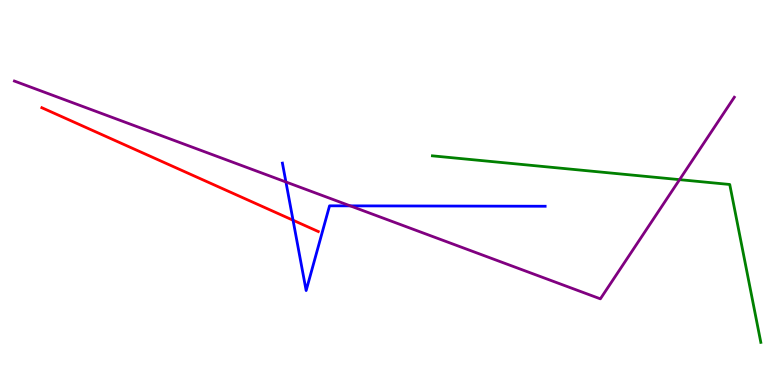[{'lines': ['blue', 'red'], 'intersections': [{'x': 3.78, 'y': 4.28}]}, {'lines': ['green', 'red'], 'intersections': []}, {'lines': ['purple', 'red'], 'intersections': []}, {'lines': ['blue', 'green'], 'intersections': []}, {'lines': ['blue', 'purple'], 'intersections': [{'x': 3.69, 'y': 5.27}, {'x': 4.52, 'y': 4.65}]}, {'lines': ['green', 'purple'], 'intersections': [{'x': 8.77, 'y': 5.33}]}]